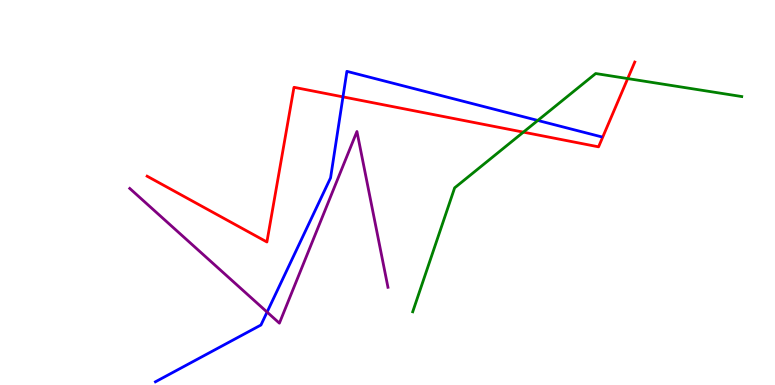[{'lines': ['blue', 'red'], 'intersections': [{'x': 4.43, 'y': 7.48}]}, {'lines': ['green', 'red'], 'intersections': [{'x': 6.75, 'y': 6.57}, {'x': 8.1, 'y': 7.96}]}, {'lines': ['purple', 'red'], 'intersections': []}, {'lines': ['blue', 'green'], 'intersections': [{'x': 6.94, 'y': 6.87}]}, {'lines': ['blue', 'purple'], 'intersections': [{'x': 3.45, 'y': 1.89}]}, {'lines': ['green', 'purple'], 'intersections': []}]